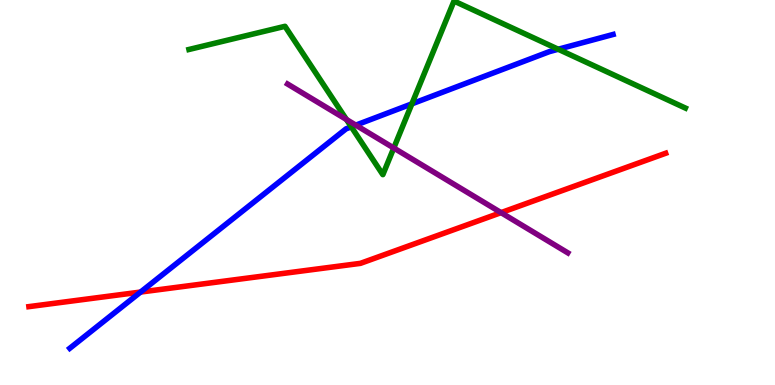[{'lines': ['blue', 'red'], 'intersections': [{'x': 1.81, 'y': 2.41}]}, {'lines': ['green', 'red'], 'intersections': []}, {'lines': ['purple', 'red'], 'intersections': [{'x': 6.47, 'y': 4.48}]}, {'lines': ['blue', 'green'], 'intersections': [{'x': 4.53, 'y': 6.71}, {'x': 5.31, 'y': 7.3}, {'x': 7.2, 'y': 8.72}]}, {'lines': ['blue', 'purple'], 'intersections': [{'x': 4.59, 'y': 6.75}]}, {'lines': ['green', 'purple'], 'intersections': [{'x': 4.47, 'y': 6.9}, {'x': 5.08, 'y': 6.16}]}]